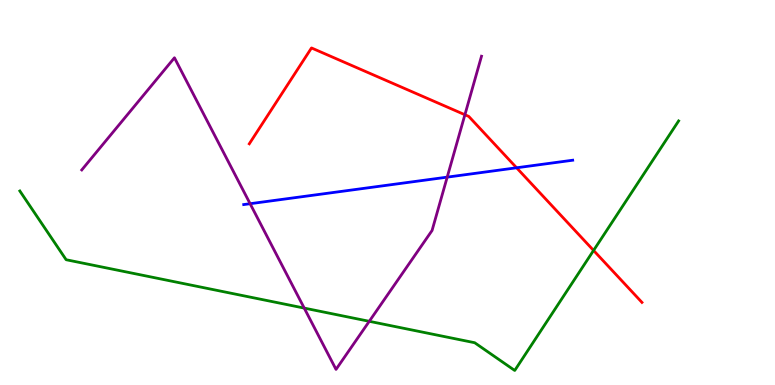[{'lines': ['blue', 'red'], 'intersections': [{'x': 6.67, 'y': 5.64}]}, {'lines': ['green', 'red'], 'intersections': [{'x': 7.66, 'y': 3.49}]}, {'lines': ['purple', 'red'], 'intersections': [{'x': 6.0, 'y': 7.02}]}, {'lines': ['blue', 'green'], 'intersections': []}, {'lines': ['blue', 'purple'], 'intersections': [{'x': 3.23, 'y': 4.71}, {'x': 5.77, 'y': 5.4}]}, {'lines': ['green', 'purple'], 'intersections': [{'x': 3.93, 'y': 2.0}, {'x': 4.76, 'y': 1.65}]}]